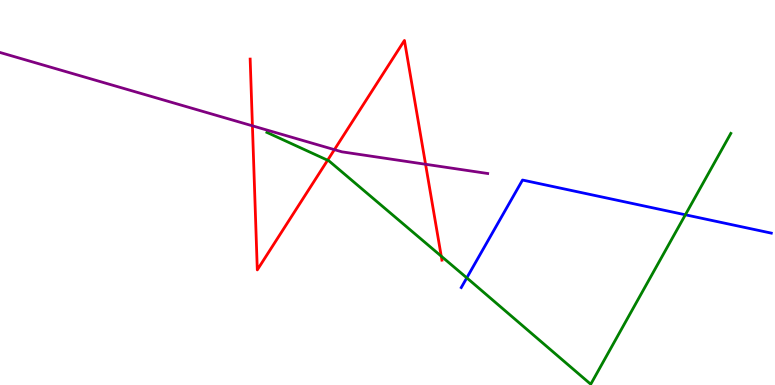[{'lines': ['blue', 'red'], 'intersections': []}, {'lines': ['green', 'red'], 'intersections': [{'x': 4.23, 'y': 5.84}, {'x': 5.69, 'y': 3.35}]}, {'lines': ['purple', 'red'], 'intersections': [{'x': 3.26, 'y': 6.73}, {'x': 4.31, 'y': 6.11}, {'x': 5.49, 'y': 5.73}]}, {'lines': ['blue', 'green'], 'intersections': [{'x': 6.02, 'y': 2.78}, {'x': 8.84, 'y': 4.42}]}, {'lines': ['blue', 'purple'], 'intersections': []}, {'lines': ['green', 'purple'], 'intersections': []}]